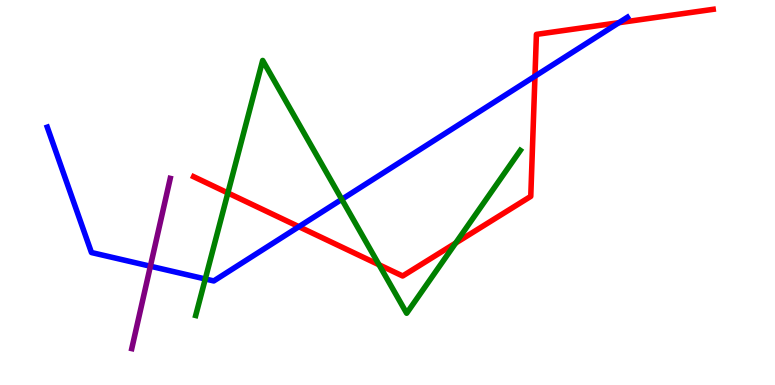[{'lines': ['blue', 'red'], 'intersections': [{'x': 3.86, 'y': 4.11}, {'x': 6.9, 'y': 8.02}, {'x': 7.99, 'y': 9.41}]}, {'lines': ['green', 'red'], 'intersections': [{'x': 2.94, 'y': 4.99}, {'x': 4.89, 'y': 3.12}, {'x': 5.88, 'y': 3.69}]}, {'lines': ['purple', 'red'], 'intersections': []}, {'lines': ['blue', 'green'], 'intersections': [{'x': 2.65, 'y': 2.75}, {'x': 4.41, 'y': 4.82}]}, {'lines': ['blue', 'purple'], 'intersections': [{'x': 1.94, 'y': 3.09}]}, {'lines': ['green', 'purple'], 'intersections': []}]